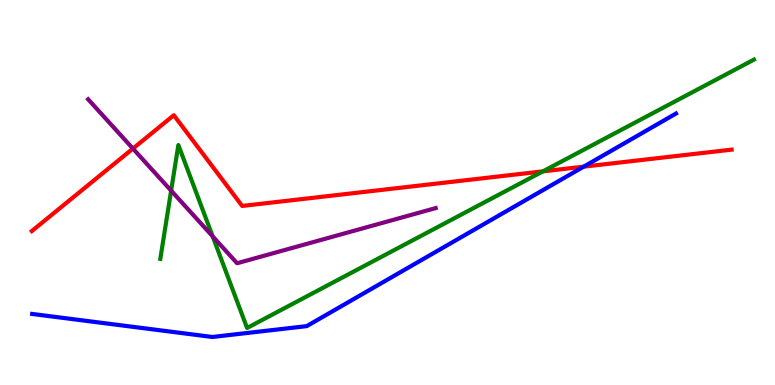[{'lines': ['blue', 'red'], 'intersections': [{'x': 7.53, 'y': 5.67}]}, {'lines': ['green', 'red'], 'intersections': [{'x': 7.01, 'y': 5.55}]}, {'lines': ['purple', 'red'], 'intersections': [{'x': 1.72, 'y': 6.14}]}, {'lines': ['blue', 'green'], 'intersections': []}, {'lines': ['blue', 'purple'], 'intersections': []}, {'lines': ['green', 'purple'], 'intersections': [{'x': 2.21, 'y': 5.05}, {'x': 2.74, 'y': 3.86}]}]